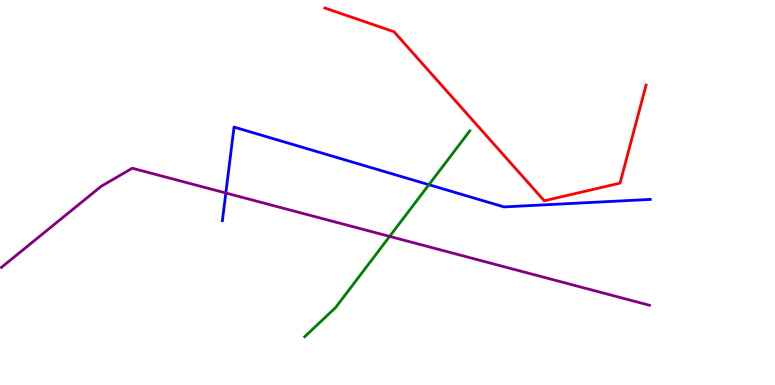[{'lines': ['blue', 'red'], 'intersections': []}, {'lines': ['green', 'red'], 'intersections': []}, {'lines': ['purple', 'red'], 'intersections': []}, {'lines': ['blue', 'green'], 'intersections': [{'x': 5.53, 'y': 5.2}]}, {'lines': ['blue', 'purple'], 'intersections': [{'x': 2.91, 'y': 4.99}]}, {'lines': ['green', 'purple'], 'intersections': [{'x': 5.03, 'y': 3.86}]}]